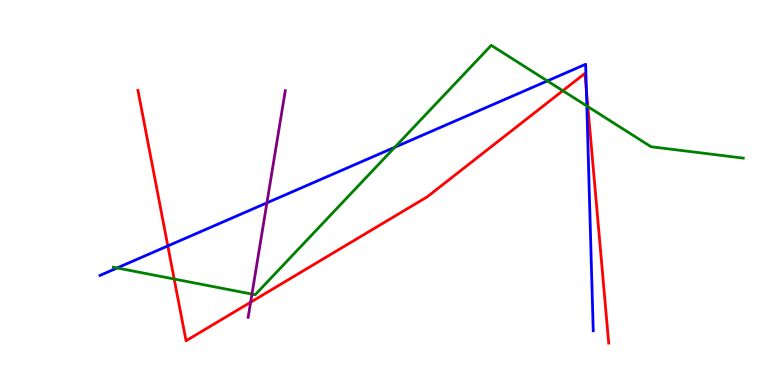[{'lines': ['blue', 'red'], 'intersections': [{'x': 2.17, 'y': 3.61}, {'x': 7.57, 'y': 7.66}]}, {'lines': ['green', 'red'], 'intersections': [{'x': 2.25, 'y': 2.75}, {'x': 7.26, 'y': 7.64}, {'x': 7.59, 'y': 7.23}]}, {'lines': ['purple', 'red'], 'intersections': [{'x': 3.23, 'y': 2.15}]}, {'lines': ['blue', 'green'], 'intersections': [{'x': 1.51, 'y': 3.04}, {'x': 5.09, 'y': 6.18}, {'x': 7.06, 'y': 7.9}, {'x': 7.57, 'y': 7.25}]}, {'lines': ['blue', 'purple'], 'intersections': [{'x': 3.44, 'y': 4.73}]}, {'lines': ['green', 'purple'], 'intersections': [{'x': 3.25, 'y': 2.36}]}]